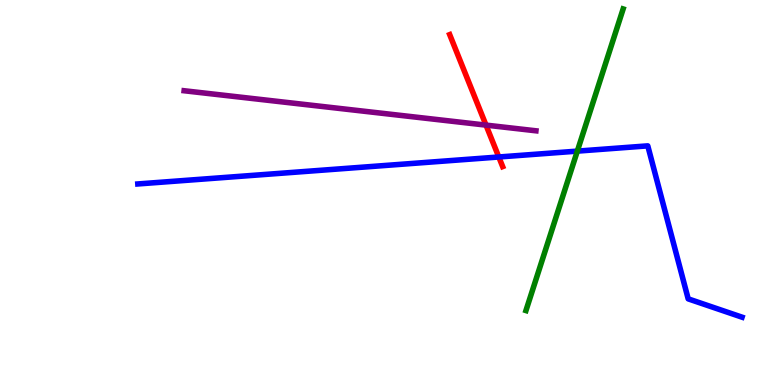[{'lines': ['blue', 'red'], 'intersections': [{'x': 6.44, 'y': 5.92}]}, {'lines': ['green', 'red'], 'intersections': []}, {'lines': ['purple', 'red'], 'intersections': [{'x': 6.27, 'y': 6.75}]}, {'lines': ['blue', 'green'], 'intersections': [{'x': 7.45, 'y': 6.07}]}, {'lines': ['blue', 'purple'], 'intersections': []}, {'lines': ['green', 'purple'], 'intersections': []}]